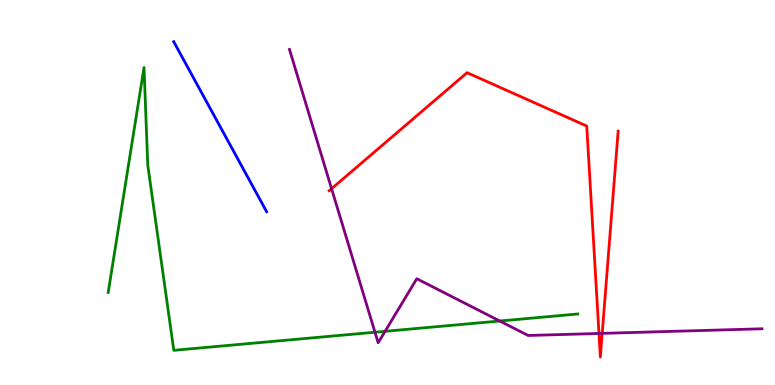[{'lines': ['blue', 'red'], 'intersections': []}, {'lines': ['green', 'red'], 'intersections': []}, {'lines': ['purple', 'red'], 'intersections': [{'x': 4.28, 'y': 5.1}, {'x': 7.73, 'y': 1.34}, {'x': 7.77, 'y': 1.34}]}, {'lines': ['blue', 'green'], 'intersections': []}, {'lines': ['blue', 'purple'], 'intersections': []}, {'lines': ['green', 'purple'], 'intersections': [{'x': 4.84, 'y': 1.37}, {'x': 4.97, 'y': 1.39}, {'x': 6.45, 'y': 1.66}]}]